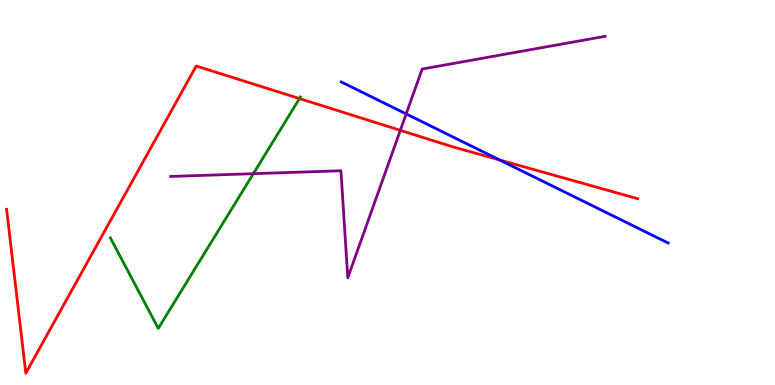[{'lines': ['blue', 'red'], 'intersections': [{'x': 6.45, 'y': 5.84}]}, {'lines': ['green', 'red'], 'intersections': [{'x': 3.86, 'y': 7.44}]}, {'lines': ['purple', 'red'], 'intersections': [{'x': 5.17, 'y': 6.61}]}, {'lines': ['blue', 'green'], 'intersections': []}, {'lines': ['blue', 'purple'], 'intersections': [{'x': 5.24, 'y': 7.04}]}, {'lines': ['green', 'purple'], 'intersections': [{'x': 3.27, 'y': 5.49}]}]